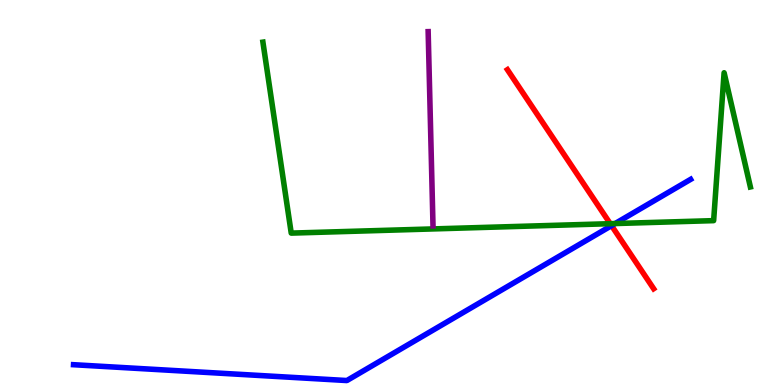[{'lines': ['blue', 'red'], 'intersections': [{'x': 7.89, 'y': 4.14}]}, {'lines': ['green', 'red'], 'intersections': [{'x': 7.87, 'y': 4.19}]}, {'lines': ['purple', 'red'], 'intersections': []}, {'lines': ['blue', 'green'], 'intersections': [{'x': 7.94, 'y': 4.19}]}, {'lines': ['blue', 'purple'], 'intersections': []}, {'lines': ['green', 'purple'], 'intersections': []}]